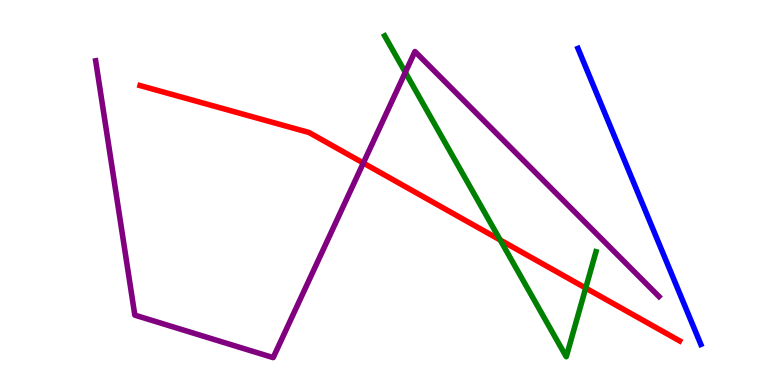[{'lines': ['blue', 'red'], 'intersections': []}, {'lines': ['green', 'red'], 'intersections': [{'x': 6.45, 'y': 3.77}, {'x': 7.56, 'y': 2.52}]}, {'lines': ['purple', 'red'], 'intersections': [{'x': 4.69, 'y': 5.77}]}, {'lines': ['blue', 'green'], 'intersections': []}, {'lines': ['blue', 'purple'], 'intersections': []}, {'lines': ['green', 'purple'], 'intersections': [{'x': 5.23, 'y': 8.12}]}]